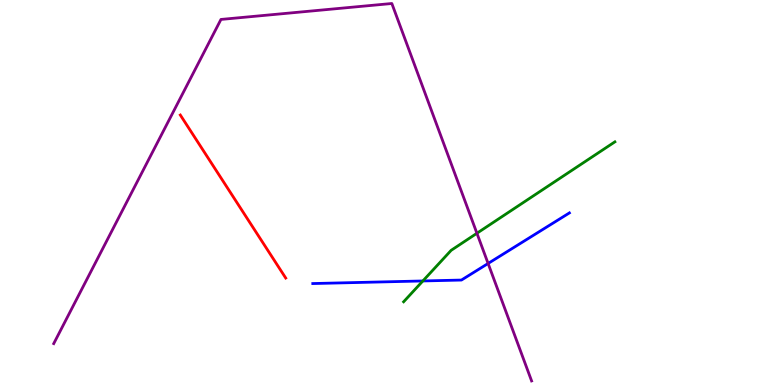[{'lines': ['blue', 'red'], 'intersections': []}, {'lines': ['green', 'red'], 'intersections': []}, {'lines': ['purple', 'red'], 'intersections': []}, {'lines': ['blue', 'green'], 'intersections': [{'x': 5.46, 'y': 2.7}]}, {'lines': ['blue', 'purple'], 'intersections': [{'x': 6.3, 'y': 3.16}]}, {'lines': ['green', 'purple'], 'intersections': [{'x': 6.15, 'y': 3.94}]}]